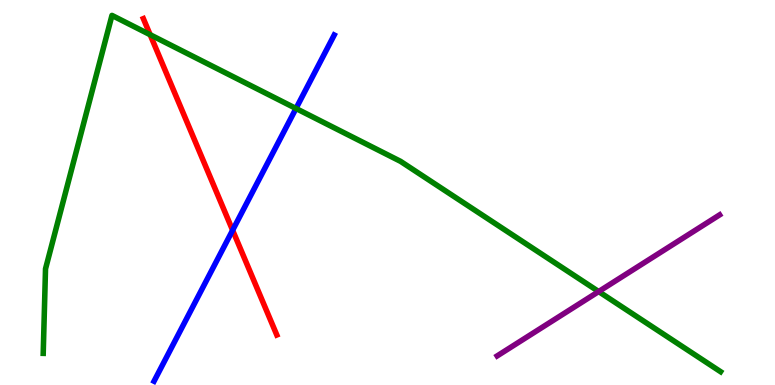[{'lines': ['blue', 'red'], 'intersections': [{'x': 3.0, 'y': 4.02}]}, {'lines': ['green', 'red'], 'intersections': [{'x': 1.94, 'y': 9.1}]}, {'lines': ['purple', 'red'], 'intersections': []}, {'lines': ['blue', 'green'], 'intersections': [{'x': 3.82, 'y': 7.18}]}, {'lines': ['blue', 'purple'], 'intersections': []}, {'lines': ['green', 'purple'], 'intersections': [{'x': 7.72, 'y': 2.43}]}]